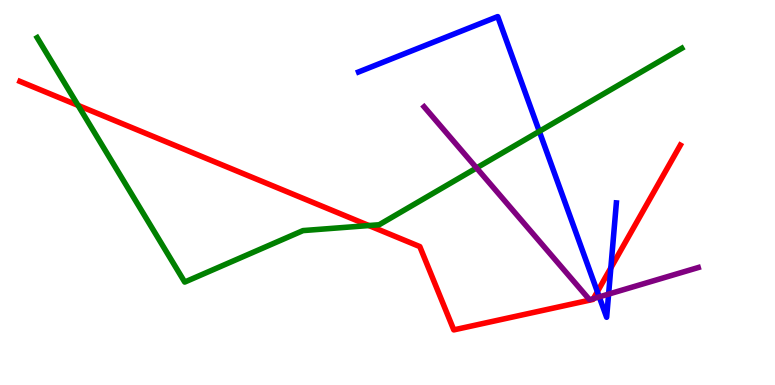[{'lines': ['blue', 'red'], 'intersections': [{'x': 7.71, 'y': 2.42}, {'x': 7.88, 'y': 3.04}]}, {'lines': ['green', 'red'], 'intersections': [{'x': 1.01, 'y': 7.26}, {'x': 4.76, 'y': 4.14}]}, {'lines': ['purple', 'red'], 'intersections': [{'x': 7.66, 'y': 2.24}]}, {'lines': ['blue', 'green'], 'intersections': [{'x': 6.96, 'y': 6.59}]}, {'lines': ['blue', 'purple'], 'intersections': [{'x': 7.73, 'y': 2.29}, {'x': 7.85, 'y': 2.36}]}, {'lines': ['green', 'purple'], 'intersections': [{'x': 6.15, 'y': 5.64}]}]